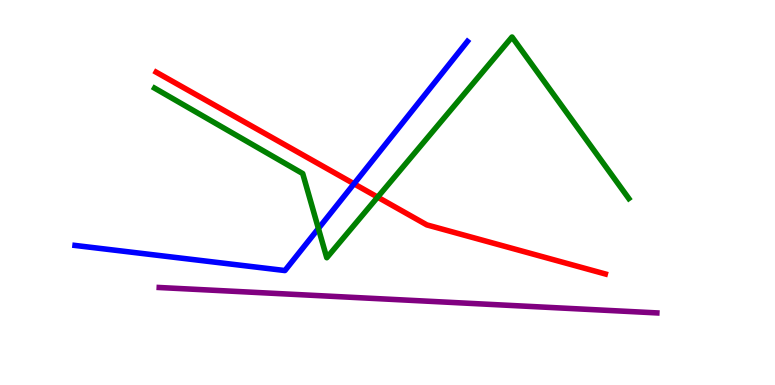[{'lines': ['blue', 'red'], 'intersections': [{'x': 4.57, 'y': 5.23}]}, {'lines': ['green', 'red'], 'intersections': [{'x': 4.87, 'y': 4.88}]}, {'lines': ['purple', 'red'], 'intersections': []}, {'lines': ['blue', 'green'], 'intersections': [{'x': 4.11, 'y': 4.06}]}, {'lines': ['blue', 'purple'], 'intersections': []}, {'lines': ['green', 'purple'], 'intersections': []}]